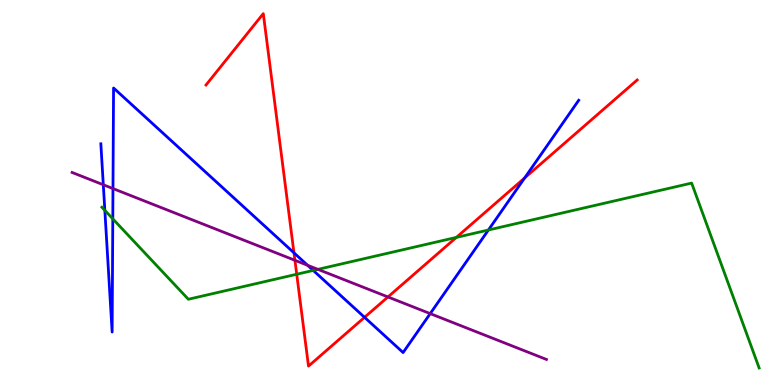[{'lines': ['blue', 'red'], 'intersections': [{'x': 3.79, 'y': 3.43}, {'x': 4.7, 'y': 1.76}, {'x': 6.77, 'y': 5.38}]}, {'lines': ['green', 'red'], 'intersections': [{'x': 3.83, 'y': 2.88}, {'x': 5.89, 'y': 3.83}]}, {'lines': ['purple', 'red'], 'intersections': [{'x': 3.81, 'y': 3.24}, {'x': 5.01, 'y': 2.29}]}, {'lines': ['blue', 'green'], 'intersections': [{'x': 1.35, 'y': 4.54}, {'x': 1.46, 'y': 4.32}, {'x': 4.04, 'y': 2.98}, {'x': 6.3, 'y': 4.03}]}, {'lines': ['blue', 'purple'], 'intersections': [{'x': 1.33, 'y': 5.2}, {'x': 1.46, 'y': 5.1}, {'x': 3.97, 'y': 3.11}, {'x': 5.55, 'y': 1.85}]}, {'lines': ['green', 'purple'], 'intersections': [{'x': 4.1, 'y': 3.0}]}]